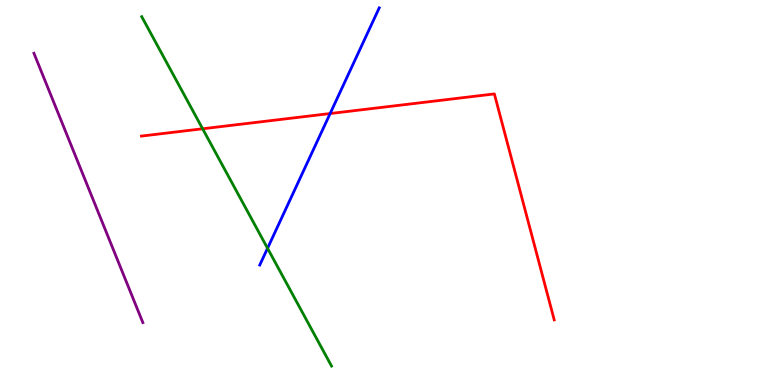[{'lines': ['blue', 'red'], 'intersections': [{'x': 4.26, 'y': 7.05}]}, {'lines': ['green', 'red'], 'intersections': [{'x': 2.61, 'y': 6.66}]}, {'lines': ['purple', 'red'], 'intersections': []}, {'lines': ['blue', 'green'], 'intersections': [{'x': 3.45, 'y': 3.55}]}, {'lines': ['blue', 'purple'], 'intersections': []}, {'lines': ['green', 'purple'], 'intersections': []}]